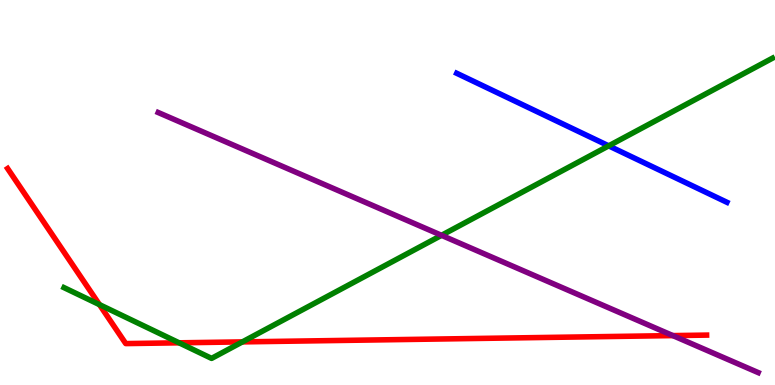[{'lines': ['blue', 'red'], 'intersections': []}, {'lines': ['green', 'red'], 'intersections': [{'x': 1.28, 'y': 2.09}, {'x': 2.31, 'y': 1.1}, {'x': 3.13, 'y': 1.12}]}, {'lines': ['purple', 'red'], 'intersections': [{'x': 8.68, 'y': 1.28}]}, {'lines': ['blue', 'green'], 'intersections': [{'x': 7.85, 'y': 6.21}]}, {'lines': ['blue', 'purple'], 'intersections': []}, {'lines': ['green', 'purple'], 'intersections': [{'x': 5.7, 'y': 3.89}]}]